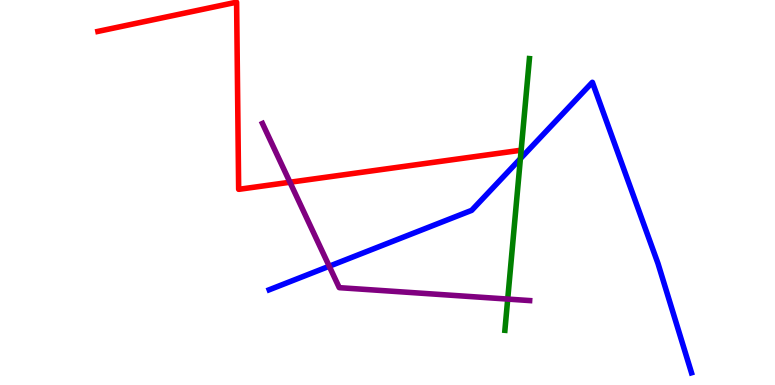[{'lines': ['blue', 'red'], 'intersections': []}, {'lines': ['green', 'red'], 'intersections': []}, {'lines': ['purple', 'red'], 'intersections': [{'x': 3.74, 'y': 5.27}]}, {'lines': ['blue', 'green'], 'intersections': [{'x': 6.71, 'y': 5.88}]}, {'lines': ['blue', 'purple'], 'intersections': [{'x': 4.25, 'y': 3.08}]}, {'lines': ['green', 'purple'], 'intersections': [{'x': 6.55, 'y': 2.23}]}]